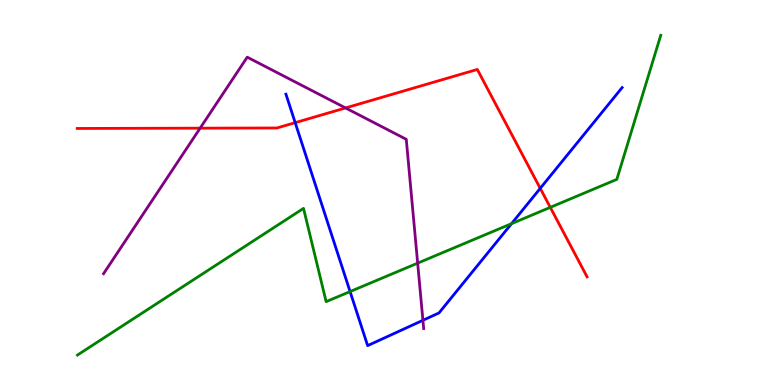[{'lines': ['blue', 'red'], 'intersections': [{'x': 3.81, 'y': 6.81}, {'x': 6.97, 'y': 5.11}]}, {'lines': ['green', 'red'], 'intersections': [{'x': 7.1, 'y': 4.61}]}, {'lines': ['purple', 'red'], 'intersections': [{'x': 2.58, 'y': 6.67}, {'x': 4.46, 'y': 7.2}]}, {'lines': ['blue', 'green'], 'intersections': [{'x': 4.52, 'y': 2.43}, {'x': 6.6, 'y': 4.19}]}, {'lines': ['blue', 'purple'], 'intersections': [{'x': 5.46, 'y': 1.68}]}, {'lines': ['green', 'purple'], 'intersections': [{'x': 5.39, 'y': 3.17}]}]